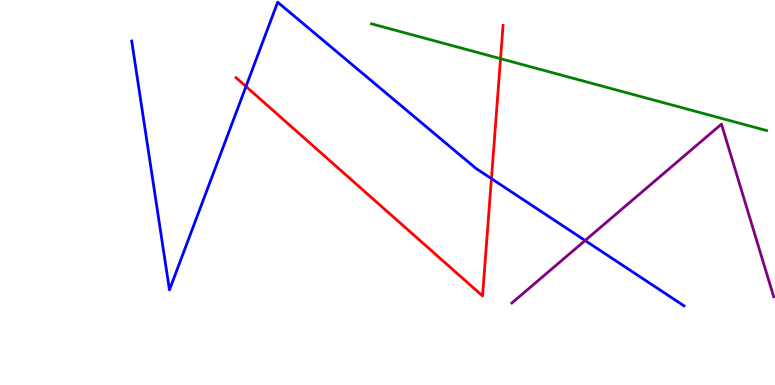[{'lines': ['blue', 'red'], 'intersections': [{'x': 3.17, 'y': 7.75}, {'x': 6.34, 'y': 5.36}]}, {'lines': ['green', 'red'], 'intersections': [{'x': 6.46, 'y': 8.48}]}, {'lines': ['purple', 'red'], 'intersections': []}, {'lines': ['blue', 'green'], 'intersections': []}, {'lines': ['blue', 'purple'], 'intersections': [{'x': 7.55, 'y': 3.75}]}, {'lines': ['green', 'purple'], 'intersections': []}]